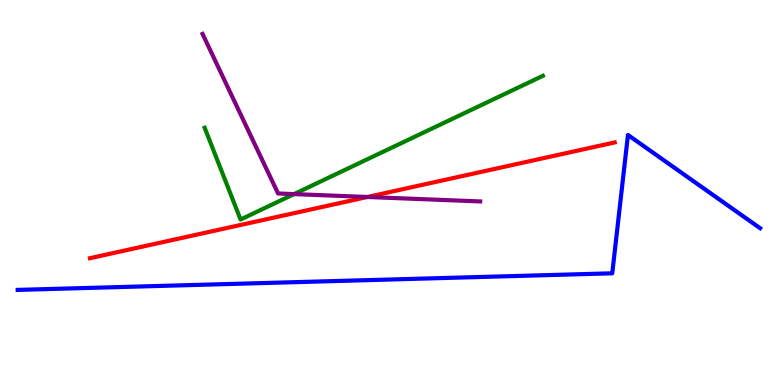[{'lines': ['blue', 'red'], 'intersections': []}, {'lines': ['green', 'red'], 'intersections': []}, {'lines': ['purple', 'red'], 'intersections': [{'x': 4.74, 'y': 4.88}]}, {'lines': ['blue', 'green'], 'intersections': []}, {'lines': ['blue', 'purple'], 'intersections': []}, {'lines': ['green', 'purple'], 'intersections': [{'x': 3.79, 'y': 4.96}]}]